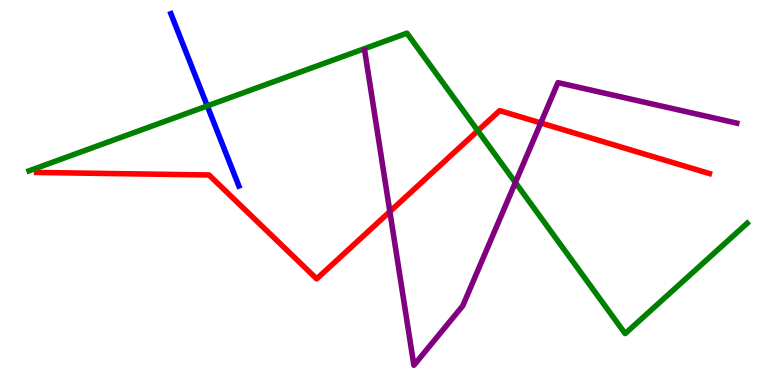[{'lines': ['blue', 'red'], 'intersections': []}, {'lines': ['green', 'red'], 'intersections': [{'x': 6.17, 'y': 6.6}]}, {'lines': ['purple', 'red'], 'intersections': [{'x': 5.03, 'y': 4.5}, {'x': 6.98, 'y': 6.81}]}, {'lines': ['blue', 'green'], 'intersections': [{'x': 2.67, 'y': 7.25}]}, {'lines': ['blue', 'purple'], 'intersections': []}, {'lines': ['green', 'purple'], 'intersections': [{'x': 6.65, 'y': 5.26}]}]